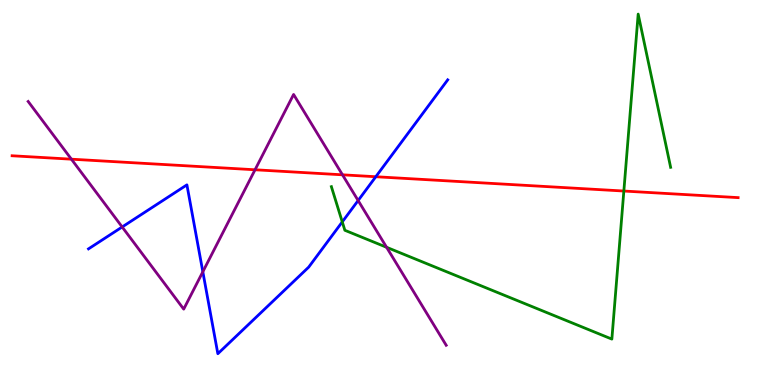[{'lines': ['blue', 'red'], 'intersections': [{'x': 4.85, 'y': 5.41}]}, {'lines': ['green', 'red'], 'intersections': [{'x': 8.05, 'y': 5.04}]}, {'lines': ['purple', 'red'], 'intersections': [{'x': 0.921, 'y': 5.87}, {'x': 3.29, 'y': 5.59}, {'x': 4.42, 'y': 5.46}]}, {'lines': ['blue', 'green'], 'intersections': [{'x': 4.42, 'y': 4.24}]}, {'lines': ['blue', 'purple'], 'intersections': [{'x': 1.58, 'y': 4.1}, {'x': 2.62, 'y': 2.94}, {'x': 4.62, 'y': 4.79}]}, {'lines': ['green', 'purple'], 'intersections': [{'x': 4.99, 'y': 3.58}]}]